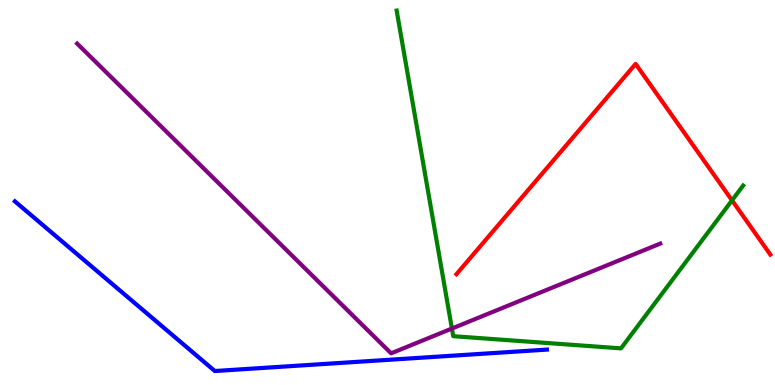[{'lines': ['blue', 'red'], 'intersections': []}, {'lines': ['green', 'red'], 'intersections': [{'x': 9.45, 'y': 4.8}]}, {'lines': ['purple', 'red'], 'intersections': []}, {'lines': ['blue', 'green'], 'intersections': []}, {'lines': ['blue', 'purple'], 'intersections': []}, {'lines': ['green', 'purple'], 'intersections': [{'x': 5.83, 'y': 1.47}]}]